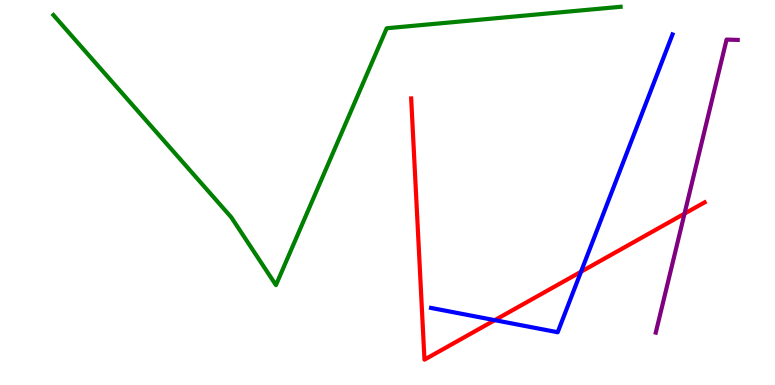[{'lines': ['blue', 'red'], 'intersections': [{'x': 6.38, 'y': 1.68}, {'x': 7.5, 'y': 2.94}]}, {'lines': ['green', 'red'], 'intersections': []}, {'lines': ['purple', 'red'], 'intersections': [{'x': 8.83, 'y': 4.45}]}, {'lines': ['blue', 'green'], 'intersections': []}, {'lines': ['blue', 'purple'], 'intersections': []}, {'lines': ['green', 'purple'], 'intersections': []}]